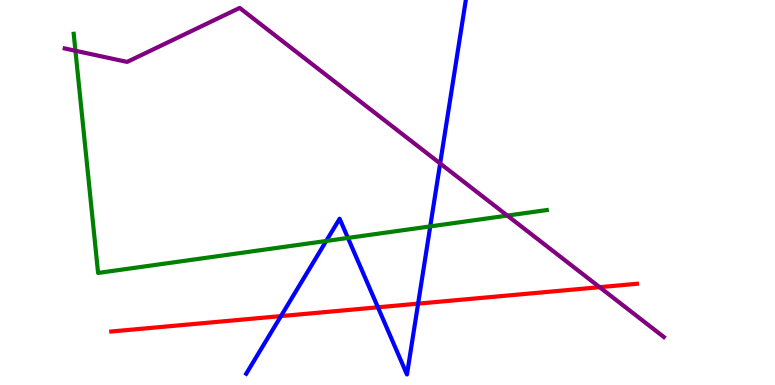[{'lines': ['blue', 'red'], 'intersections': [{'x': 3.63, 'y': 1.79}, {'x': 4.88, 'y': 2.02}, {'x': 5.39, 'y': 2.11}]}, {'lines': ['green', 'red'], 'intersections': []}, {'lines': ['purple', 'red'], 'intersections': [{'x': 7.74, 'y': 2.54}]}, {'lines': ['blue', 'green'], 'intersections': [{'x': 4.21, 'y': 3.74}, {'x': 4.49, 'y': 3.82}, {'x': 5.55, 'y': 4.12}]}, {'lines': ['blue', 'purple'], 'intersections': [{'x': 5.68, 'y': 5.75}]}, {'lines': ['green', 'purple'], 'intersections': [{'x': 0.973, 'y': 8.68}, {'x': 6.55, 'y': 4.4}]}]